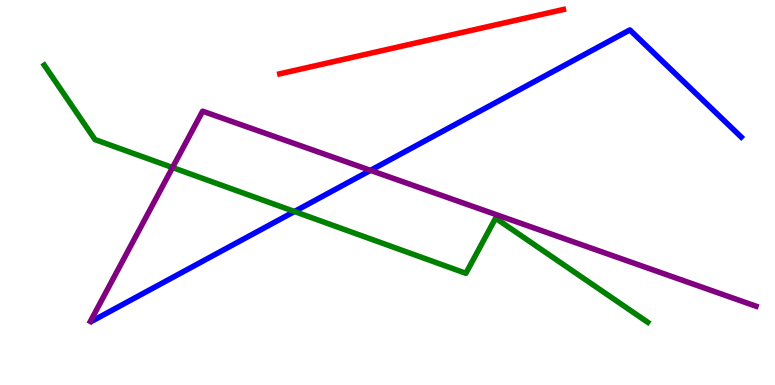[{'lines': ['blue', 'red'], 'intersections': []}, {'lines': ['green', 'red'], 'intersections': []}, {'lines': ['purple', 'red'], 'intersections': []}, {'lines': ['blue', 'green'], 'intersections': [{'x': 3.8, 'y': 4.51}]}, {'lines': ['blue', 'purple'], 'intersections': [{'x': 4.78, 'y': 5.58}]}, {'lines': ['green', 'purple'], 'intersections': [{'x': 2.23, 'y': 5.65}]}]